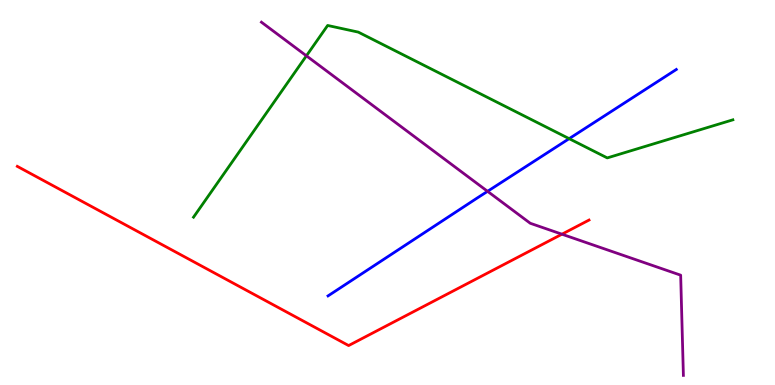[{'lines': ['blue', 'red'], 'intersections': []}, {'lines': ['green', 'red'], 'intersections': []}, {'lines': ['purple', 'red'], 'intersections': [{'x': 7.25, 'y': 3.92}]}, {'lines': ['blue', 'green'], 'intersections': [{'x': 7.34, 'y': 6.4}]}, {'lines': ['blue', 'purple'], 'intersections': [{'x': 6.29, 'y': 5.03}]}, {'lines': ['green', 'purple'], 'intersections': [{'x': 3.95, 'y': 8.55}]}]